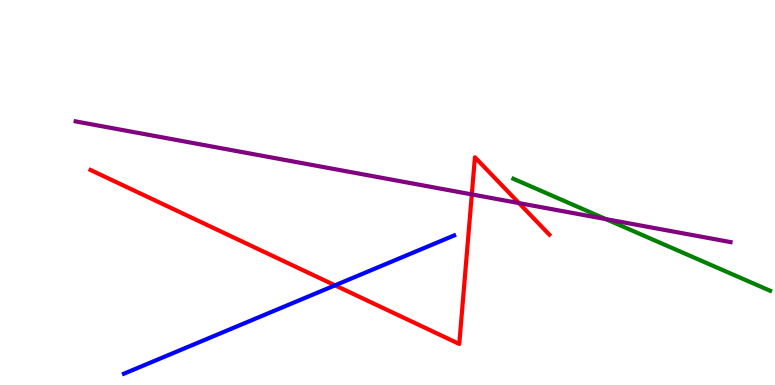[{'lines': ['blue', 'red'], 'intersections': [{'x': 4.32, 'y': 2.59}]}, {'lines': ['green', 'red'], 'intersections': []}, {'lines': ['purple', 'red'], 'intersections': [{'x': 6.09, 'y': 4.95}, {'x': 6.7, 'y': 4.72}]}, {'lines': ['blue', 'green'], 'intersections': []}, {'lines': ['blue', 'purple'], 'intersections': []}, {'lines': ['green', 'purple'], 'intersections': [{'x': 7.82, 'y': 4.31}]}]